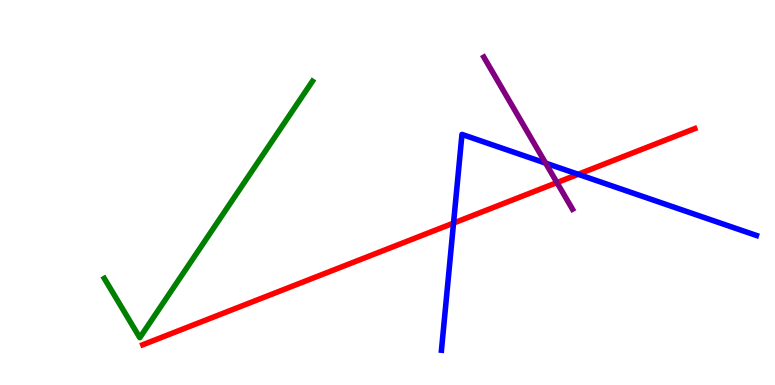[{'lines': ['blue', 'red'], 'intersections': [{'x': 5.85, 'y': 4.21}, {'x': 7.46, 'y': 5.47}]}, {'lines': ['green', 'red'], 'intersections': []}, {'lines': ['purple', 'red'], 'intersections': [{'x': 7.19, 'y': 5.26}]}, {'lines': ['blue', 'green'], 'intersections': []}, {'lines': ['blue', 'purple'], 'intersections': [{'x': 7.04, 'y': 5.76}]}, {'lines': ['green', 'purple'], 'intersections': []}]